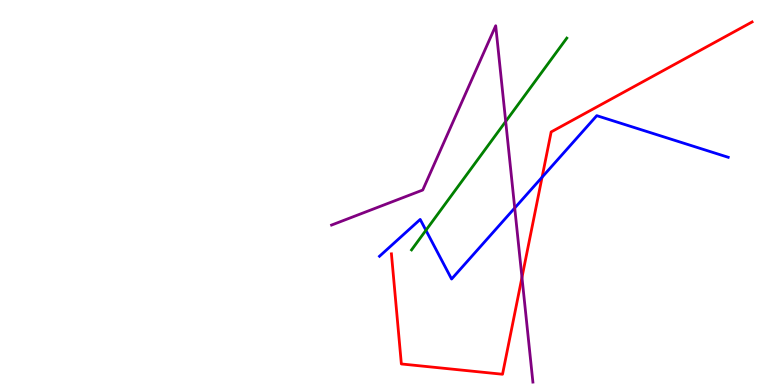[{'lines': ['blue', 'red'], 'intersections': [{'x': 6.99, 'y': 5.4}]}, {'lines': ['green', 'red'], 'intersections': []}, {'lines': ['purple', 'red'], 'intersections': [{'x': 6.74, 'y': 2.79}]}, {'lines': ['blue', 'green'], 'intersections': [{'x': 5.5, 'y': 4.02}]}, {'lines': ['blue', 'purple'], 'intersections': [{'x': 6.64, 'y': 4.6}]}, {'lines': ['green', 'purple'], 'intersections': [{'x': 6.53, 'y': 6.84}]}]